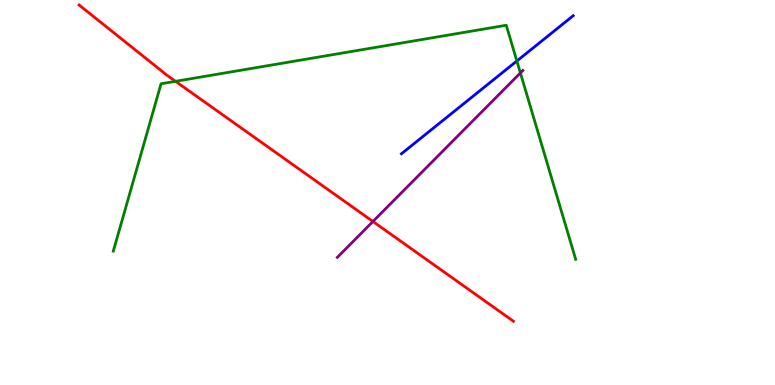[{'lines': ['blue', 'red'], 'intersections': []}, {'lines': ['green', 'red'], 'intersections': [{'x': 2.26, 'y': 7.89}]}, {'lines': ['purple', 'red'], 'intersections': [{'x': 4.81, 'y': 4.25}]}, {'lines': ['blue', 'green'], 'intersections': [{'x': 6.67, 'y': 8.42}]}, {'lines': ['blue', 'purple'], 'intersections': []}, {'lines': ['green', 'purple'], 'intersections': [{'x': 6.71, 'y': 8.11}]}]